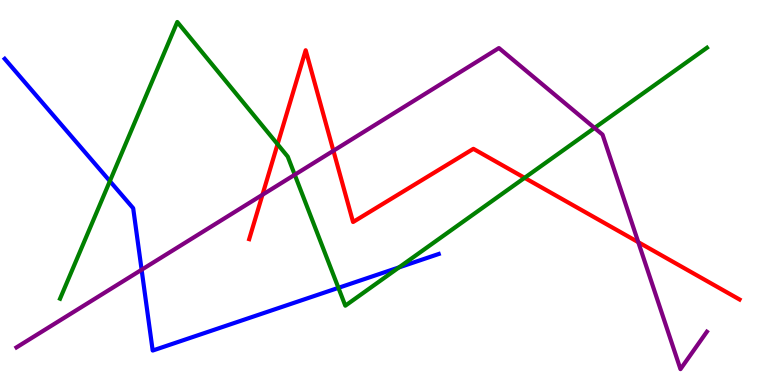[{'lines': ['blue', 'red'], 'intersections': []}, {'lines': ['green', 'red'], 'intersections': [{'x': 3.58, 'y': 6.25}, {'x': 6.77, 'y': 5.38}]}, {'lines': ['purple', 'red'], 'intersections': [{'x': 3.39, 'y': 4.94}, {'x': 4.3, 'y': 6.08}, {'x': 8.24, 'y': 3.71}]}, {'lines': ['blue', 'green'], 'intersections': [{'x': 1.42, 'y': 5.3}, {'x': 4.37, 'y': 2.52}, {'x': 5.15, 'y': 3.05}]}, {'lines': ['blue', 'purple'], 'intersections': [{'x': 1.83, 'y': 2.99}]}, {'lines': ['green', 'purple'], 'intersections': [{'x': 3.8, 'y': 5.46}, {'x': 7.67, 'y': 6.68}]}]